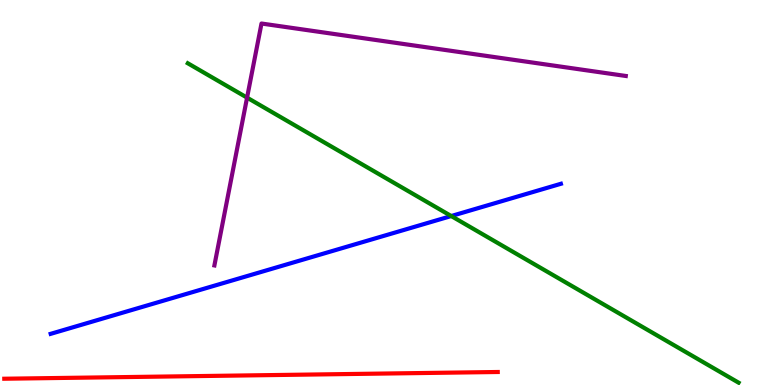[{'lines': ['blue', 'red'], 'intersections': []}, {'lines': ['green', 'red'], 'intersections': []}, {'lines': ['purple', 'red'], 'intersections': []}, {'lines': ['blue', 'green'], 'intersections': [{'x': 5.82, 'y': 4.39}]}, {'lines': ['blue', 'purple'], 'intersections': []}, {'lines': ['green', 'purple'], 'intersections': [{'x': 3.19, 'y': 7.46}]}]